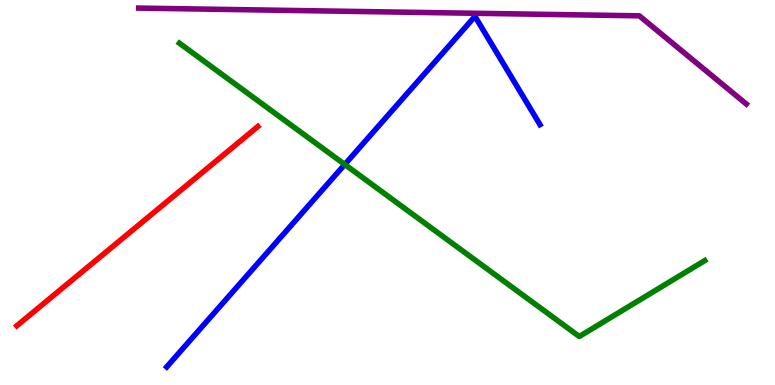[{'lines': ['blue', 'red'], 'intersections': []}, {'lines': ['green', 'red'], 'intersections': []}, {'lines': ['purple', 'red'], 'intersections': []}, {'lines': ['blue', 'green'], 'intersections': [{'x': 4.45, 'y': 5.73}]}, {'lines': ['blue', 'purple'], 'intersections': []}, {'lines': ['green', 'purple'], 'intersections': []}]